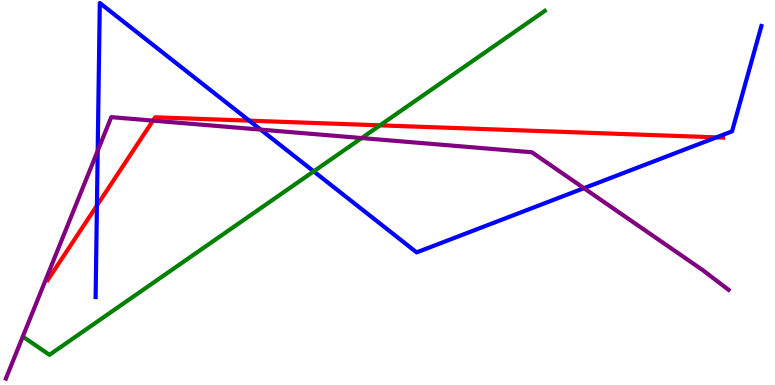[{'lines': ['blue', 'red'], 'intersections': [{'x': 1.25, 'y': 4.66}, {'x': 3.22, 'y': 6.87}, {'x': 9.24, 'y': 6.43}]}, {'lines': ['green', 'red'], 'intersections': [{'x': 4.9, 'y': 6.74}]}, {'lines': ['purple', 'red'], 'intersections': [{'x': 1.97, 'y': 6.87}]}, {'lines': ['blue', 'green'], 'intersections': [{'x': 4.05, 'y': 5.55}]}, {'lines': ['blue', 'purple'], 'intersections': [{'x': 1.26, 'y': 6.08}, {'x': 3.36, 'y': 6.63}, {'x': 7.53, 'y': 5.11}]}, {'lines': ['green', 'purple'], 'intersections': [{'x': 4.67, 'y': 6.41}]}]